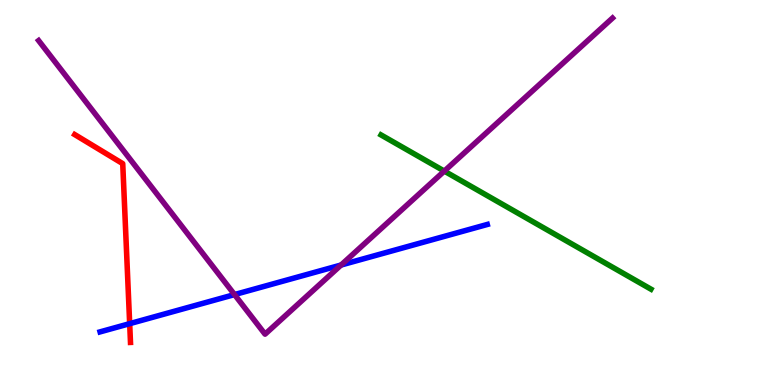[{'lines': ['blue', 'red'], 'intersections': [{'x': 1.67, 'y': 1.59}]}, {'lines': ['green', 'red'], 'intersections': []}, {'lines': ['purple', 'red'], 'intersections': []}, {'lines': ['blue', 'green'], 'intersections': []}, {'lines': ['blue', 'purple'], 'intersections': [{'x': 3.03, 'y': 2.35}, {'x': 4.4, 'y': 3.12}]}, {'lines': ['green', 'purple'], 'intersections': [{'x': 5.73, 'y': 5.56}]}]